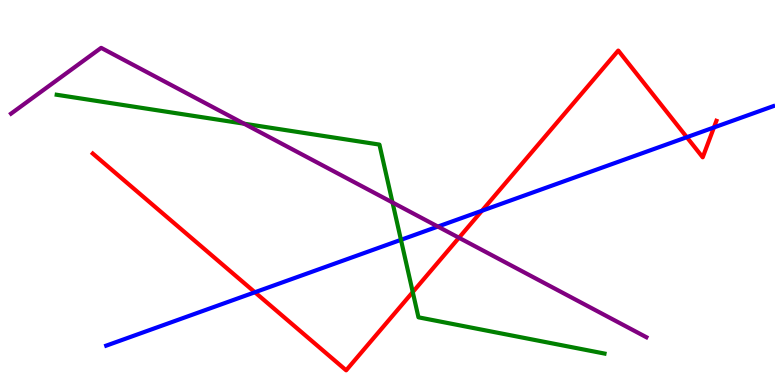[{'lines': ['blue', 'red'], 'intersections': [{'x': 3.29, 'y': 2.41}, {'x': 6.22, 'y': 4.53}, {'x': 8.86, 'y': 6.44}, {'x': 9.21, 'y': 6.69}]}, {'lines': ['green', 'red'], 'intersections': [{'x': 5.33, 'y': 2.41}]}, {'lines': ['purple', 'red'], 'intersections': [{'x': 5.92, 'y': 3.82}]}, {'lines': ['blue', 'green'], 'intersections': [{'x': 5.17, 'y': 3.77}]}, {'lines': ['blue', 'purple'], 'intersections': [{'x': 5.65, 'y': 4.12}]}, {'lines': ['green', 'purple'], 'intersections': [{'x': 3.15, 'y': 6.79}, {'x': 5.06, 'y': 4.74}]}]